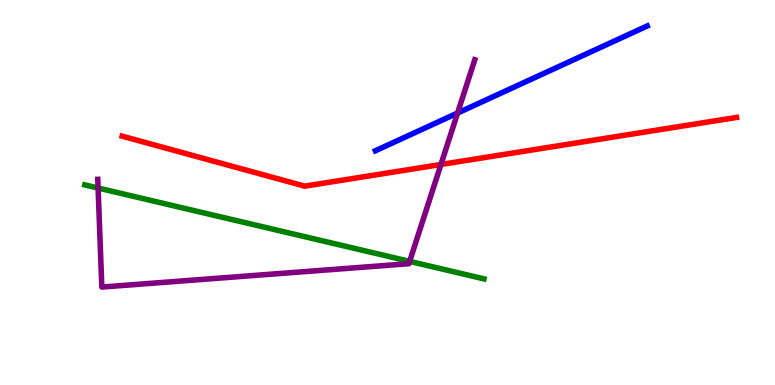[{'lines': ['blue', 'red'], 'intersections': []}, {'lines': ['green', 'red'], 'intersections': []}, {'lines': ['purple', 'red'], 'intersections': [{'x': 5.69, 'y': 5.73}]}, {'lines': ['blue', 'green'], 'intersections': []}, {'lines': ['blue', 'purple'], 'intersections': [{'x': 5.9, 'y': 7.06}]}, {'lines': ['green', 'purple'], 'intersections': [{'x': 1.27, 'y': 5.12}, {'x': 5.29, 'y': 3.21}]}]